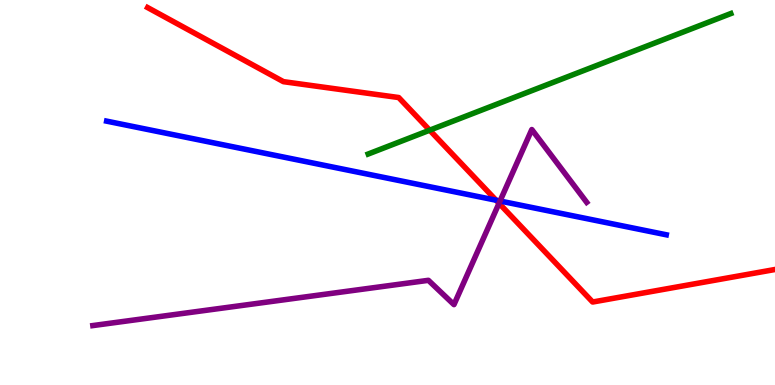[{'lines': ['blue', 'red'], 'intersections': [{'x': 6.4, 'y': 4.8}]}, {'lines': ['green', 'red'], 'intersections': [{'x': 5.54, 'y': 6.62}]}, {'lines': ['purple', 'red'], 'intersections': [{'x': 6.44, 'y': 4.72}]}, {'lines': ['blue', 'green'], 'intersections': []}, {'lines': ['blue', 'purple'], 'intersections': [{'x': 6.45, 'y': 4.78}]}, {'lines': ['green', 'purple'], 'intersections': []}]